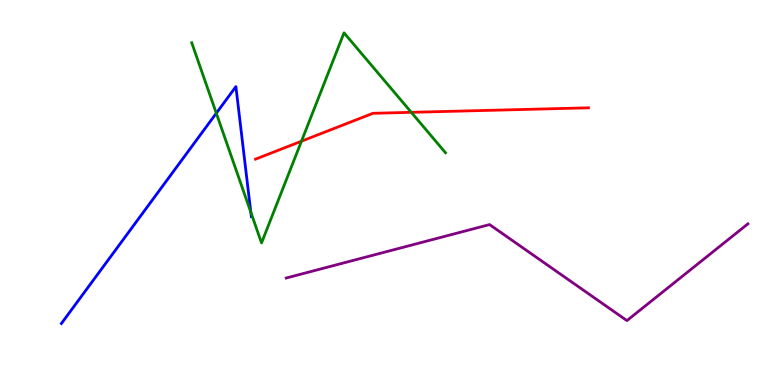[{'lines': ['blue', 'red'], 'intersections': []}, {'lines': ['green', 'red'], 'intersections': [{'x': 3.89, 'y': 6.33}, {'x': 5.31, 'y': 7.08}]}, {'lines': ['purple', 'red'], 'intersections': []}, {'lines': ['blue', 'green'], 'intersections': [{'x': 2.79, 'y': 7.06}, {'x': 3.24, 'y': 4.49}]}, {'lines': ['blue', 'purple'], 'intersections': []}, {'lines': ['green', 'purple'], 'intersections': []}]